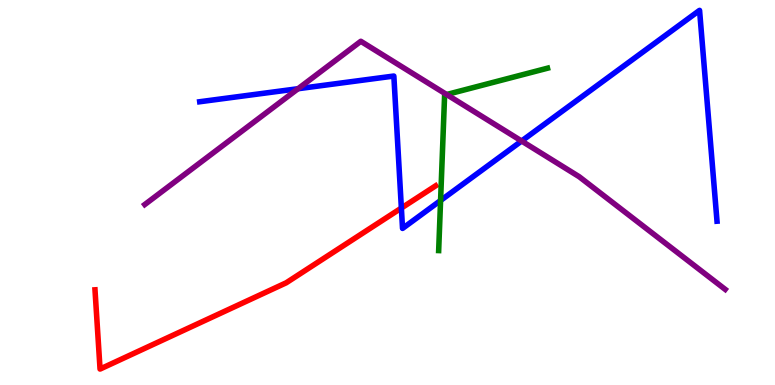[{'lines': ['blue', 'red'], 'intersections': [{'x': 5.18, 'y': 4.6}]}, {'lines': ['green', 'red'], 'intersections': []}, {'lines': ['purple', 'red'], 'intersections': []}, {'lines': ['blue', 'green'], 'intersections': [{'x': 5.68, 'y': 4.79}]}, {'lines': ['blue', 'purple'], 'intersections': [{'x': 3.85, 'y': 7.7}, {'x': 6.73, 'y': 6.34}]}, {'lines': ['green', 'purple'], 'intersections': [{'x': 5.76, 'y': 7.54}]}]